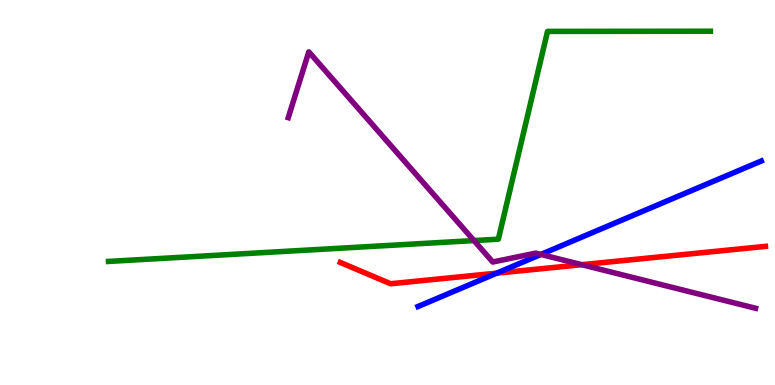[{'lines': ['blue', 'red'], 'intersections': [{'x': 6.41, 'y': 2.9}]}, {'lines': ['green', 'red'], 'intersections': []}, {'lines': ['purple', 'red'], 'intersections': [{'x': 7.51, 'y': 3.12}]}, {'lines': ['blue', 'green'], 'intersections': []}, {'lines': ['blue', 'purple'], 'intersections': [{'x': 6.98, 'y': 3.39}]}, {'lines': ['green', 'purple'], 'intersections': [{'x': 6.12, 'y': 3.75}]}]